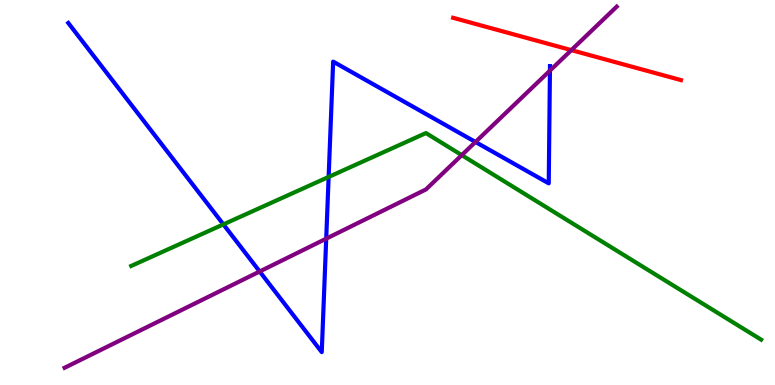[{'lines': ['blue', 'red'], 'intersections': []}, {'lines': ['green', 'red'], 'intersections': []}, {'lines': ['purple', 'red'], 'intersections': [{'x': 7.37, 'y': 8.7}]}, {'lines': ['blue', 'green'], 'intersections': [{'x': 2.88, 'y': 4.17}, {'x': 4.24, 'y': 5.4}]}, {'lines': ['blue', 'purple'], 'intersections': [{'x': 3.35, 'y': 2.95}, {'x': 4.21, 'y': 3.8}, {'x': 6.14, 'y': 6.31}, {'x': 7.1, 'y': 8.17}]}, {'lines': ['green', 'purple'], 'intersections': [{'x': 5.96, 'y': 5.97}]}]